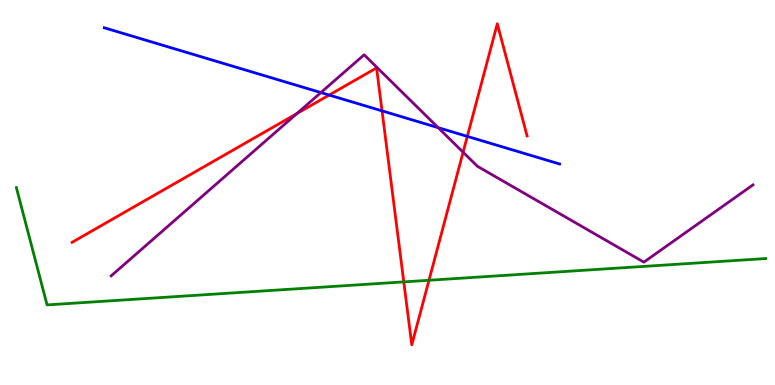[{'lines': ['blue', 'red'], 'intersections': [{'x': 4.25, 'y': 7.53}, {'x': 4.93, 'y': 7.12}, {'x': 6.03, 'y': 6.46}]}, {'lines': ['green', 'red'], 'intersections': [{'x': 5.21, 'y': 2.68}, {'x': 5.54, 'y': 2.72}]}, {'lines': ['purple', 'red'], 'intersections': [{'x': 3.83, 'y': 7.05}, {'x': 5.98, 'y': 6.05}]}, {'lines': ['blue', 'green'], 'intersections': []}, {'lines': ['blue', 'purple'], 'intersections': [{'x': 4.14, 'y': 7.6}, {'x': 5.65, 'y': 6.68}]}, {'lines': ['green', 'purple'], 'intersections': []}]